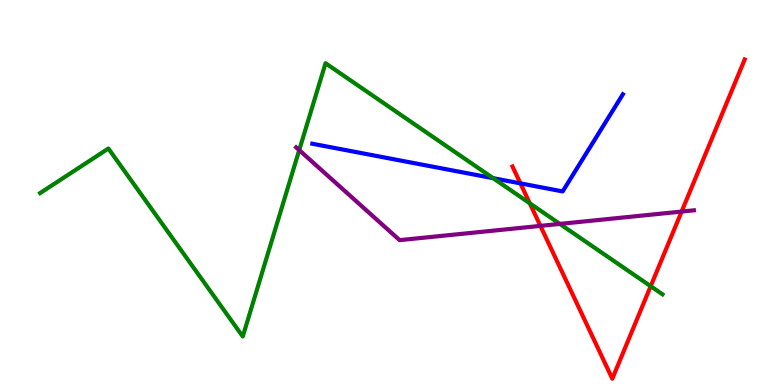[{'lines': ['blue', 'red'], 'intersections': [{'x': 6.72, 'y': 5.24}]}, {'lines': ['green', 'red'], 'intersections': [{'x': 6.84, 'y': 4.72}, {'x': 8.4, 'y': 2.57}]}, {'lines': ['purple', 'red'], 'intersections': [{'x': 6.97, 'y': 4.13}, {'x': 8.8, 'y': 4.5}]}, {'lines': ['blue', 'green'], 'intersections': [{'x': 6.36, 'y': 5.37}]}, {'lines': ['blue', 'purple'], 'intersections': []}, {'lines': ['green', 'purple'], 'intersections': [{'x': 3.86, 'y': 6.1}, {'x': 7.22, 'y': 4.18}]}]